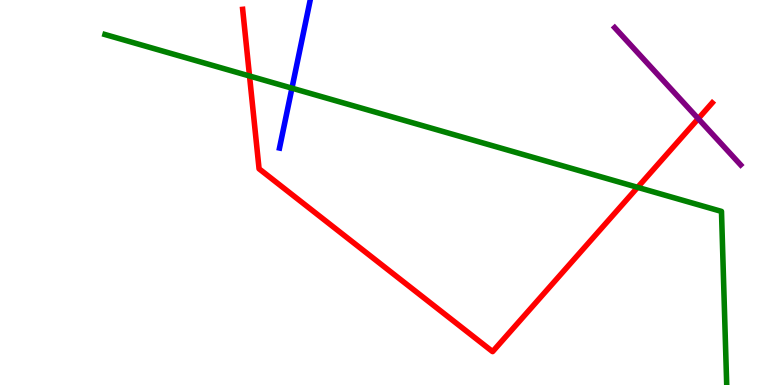[{'lines': ['blue', 'red'], 'intersections': []}, {'lines': ['green', 'red'], 'intersections': [{'x': 3.22, 'y': 8.03}, {'x': 8.23, 'y': 5.13}]}, {'lines': ['purple', 'red'], 'intersections': [{'x': 9.01, 'y': 6.92}]}, {'lines': ['blue', 'green'], 'intersections': [{'x': 3.77, 'y': 7.71}]}, {'lines': ['blue', 'purple'], 'intersections': []}, {'lines': ['green', 'purple'], 'intersections': []}]